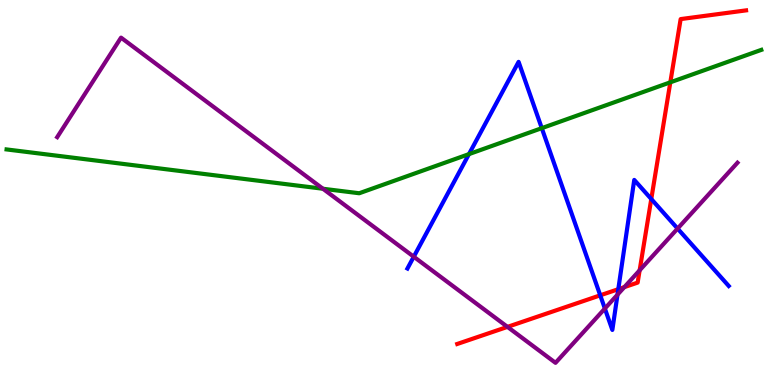[{'lines': ['blue', 'red'], 'intersections': [{'x': 7.75, 'y': 2.33}, {'x': 7.98, 'y': 2.49}, {'x': 8.4, 'y': 4.83}]}, {'lines': ['green', 'red'], 'intersections': [{'x': 8.65, 'y': 7.86}]}, {'lines': ['purple', 'red'], 'intersections': [{'x': 6.55, 'y': 1.51}, {'x': 8.06, 'y': 2.54}, {'x': 8.25, 'y': 2.98}]}, {'lines': ['blue', 'green'], 'intersections': [{'x': 6.05, 'y': 6.0}, {'x': 6.99, 'y': 6.67}]}, {'lines': ['blue', 'purple'], 'intersections': [{'x': 5.34, 'y': 3.33}, {'x': 7.8, 'y': 1.99}, {'x': 7.97, 'y': 2.35}, {'x': 8.74, 'y': 4.06}]}, {'lines': ['green', 'purple'], 'intersections': [{'x': 4.17, 'y': 5.1}]}]